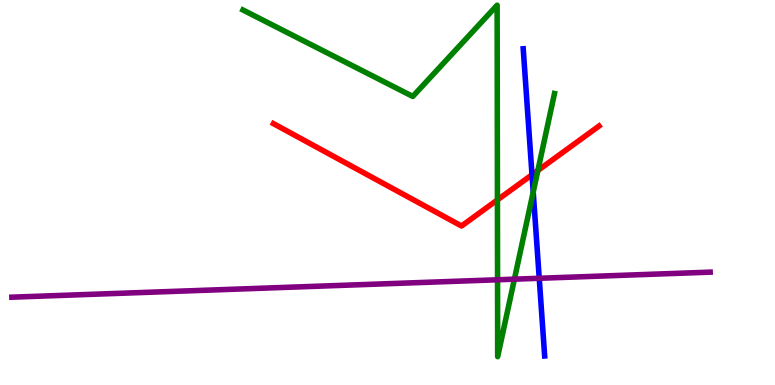[{'lines': ['blue', 'red'], 'intersections': [{'x': 6.86, 'y': 5.46}]}, {'lines': ['green', 'red'], 'intersections': [{'x': 6.42, 'y': 4.81}, {'x': 6.94, 'y': 5.57}]}, {'lines': ['purple', 'red'], 'intersections': []}, {'lines': ['blue', 'green'], 'intersections': [{'x': 6.88, 'y': 5.01}]}, {'lines': ['blue', 'purple'], 'intersections': [{'x': 6.96, 'y': 2.77}]}, {'lines': ['green', 'purple'], 'intersections': [{'x': 6.42, 'y': 2.73}, {'x': 6.64, 'y': 2.75}]}]